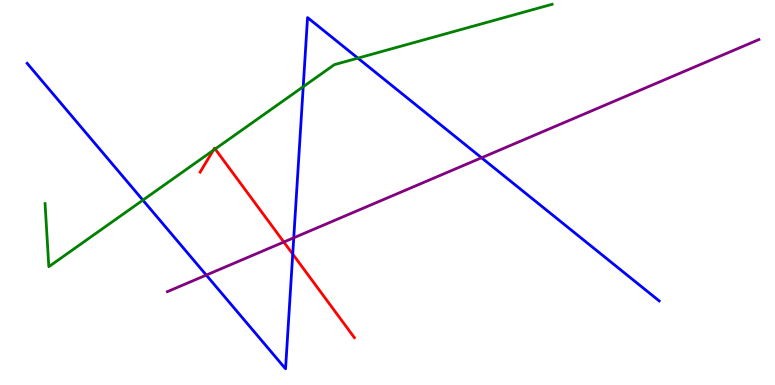[{'lines': ['blue', 'red'], 'intersections': [{'x': 3.78, 'y': 3.4}]}, {'lines': ['green', 'red'], 'intersections': [{'x': 2.75, 'y': 6.09}, {'x': 2.78, 'y': 6.13}]}, {'lines': ['purple', 'red'], 'intersections': [{'x': 3.66, 'y': 3.71}]}, {'lines': ['blue', 'green'], 'intersections': [{'x': 1.84, 'y': 4.8}, {'x': 3.91, 'y': 7.75}, {'x': 4.62, 'y': 8.49}]}, {'lines': ['blue', 'purple'], 'intersections': [{'x': 2.66, 'y': 2.86}, {'x': 3.79, 'y': 3.82}, {'x': 6.21, 'y': 5.9}]}, {'lines': ['green', 'purple'], 'intersections': []}]